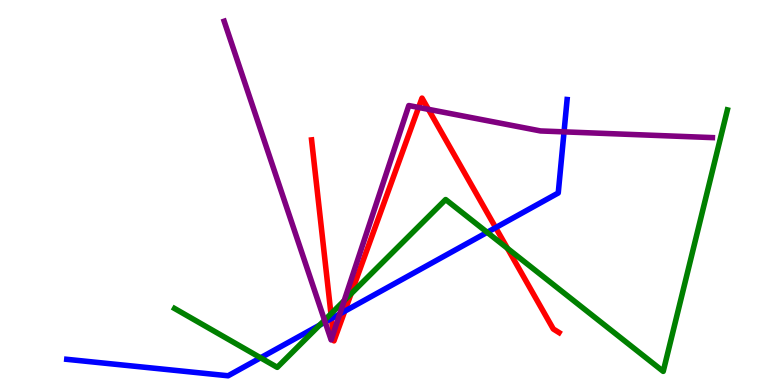[{'lines': ['blue', 'red'], 'intersections': [{'x': 4.28, 'y': 1.73}, {'x': 4.45, 'y': 1.92}, {'x': 6.4, 'y': 4.09}]}, {'lines': ['green', 'red'], 'intersections': [{'x': 4.27, 'y': 1.85}, {'x': 4.53, 'y': 2.37}, {'x': 6.55, 'y': 3.55}]}, {'lines': ['purple', 'red'], 'intersections': [{'x': 4.3, 'y': 1.33}, {'x': 5.4, 'y': 7.21}, {'x': 5.53, 'y': 7.16}]}, {'lines': ['blue', 'green'], 'intersections': [{'x': 3.36, 'y': 0.707}, {'x': 4.12, 'y': 1.56}, {'x': 6.29, 'y': 3.97}]}, {'lines': ['blue', 'purple'], 'intersections': [{'x': 4.2, 'y': 1.64}, {'x': 4.38, 'y': 1.85}, {'x': 7.28, 'y': 6.58}]}, {'lines': ['green', 'purple'], 'intersections': [{'x': 4.19, 'y': 1.68}, {'x': 4.44, 'y': 2.19}]}]